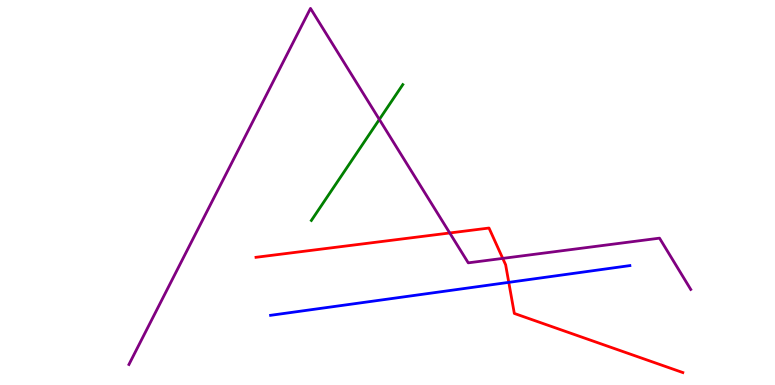[{'lines': ['blue', 'red'], 'intersections': [{'x': 6.56, 'y': 2.67}]}, {'lines': ['green', 'red'], 'intersections': []}, {'lines': ['purple', 'red'], 'intersections': [{'x': 5.8, 'y': 3.95}, {'x': 6.49, 'y': 3.29}]}, {'lines': ['blue', 'green'], 'intersections': []}, {'lines': ['blue', 'purple'], 'intersections': []}, {'lines': ['green', 'purple'], 'intersections': [{'x': 4.89, 'y': 6.9}]}]